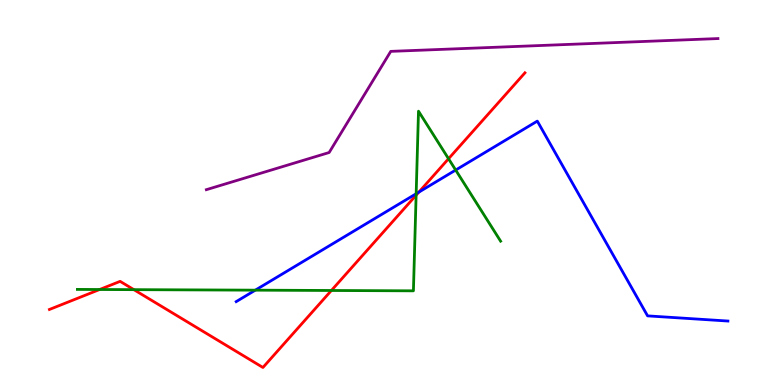[{'lines': ['blue', 'red'], 'intersections': [{'x': 5.4, 'y': 5.01}]}, {'lines': ['green', 'red'], 'intersections': [{'x': 1.29, 'y': 2.48}, {'x': 1.73, 'y': 2.48}, {'x': 4.28, 'y': 2.45}, {'x': 5.37, 'y': 4.93}, {'x': 5.79, 'y': 5.88}]}, {'lines': ['purple', 'red'], 'intersections': []}, {'lines': ['blue', 'green'], 'intersections': [{'x': 3.29, 'y': 2.46}, {'x': 5.37, 'y': 4.97}, {'x': 5.88, 'y': 5.58}]}, {'lines': ['blue', 'purple'], 'intersections': []}, {'lines': ['green', 'purple'], 'intersections': []}]